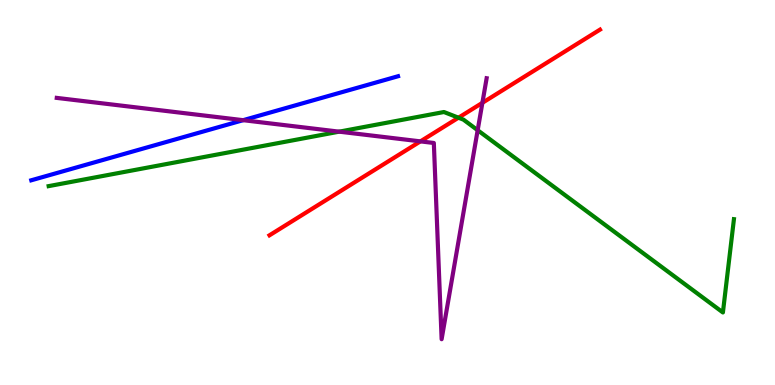[{'lines': ['blue', 'red'], 'intersections': []}, {'lines': ['green', 'red'], 'intersections': [{'x': 5.92, 'y': 6.94}]}, {'lines': ['purple', 'red'], 'intersections': [{'x': 5.42, 'y': 6.33}, {'x': 6.22, 'y': 7.33}]}, {'lines': ['blue', 'green'], 'intersections': []}, {'lines': ['blue', 'purple'], 'intersections': [{'x': 3.14, 'y': 6.88}]}, {'lines': ['green', 'purple'], 'intersections': [{'x': 4.38, 'y': 6.58}, {'x': 6.16, 'y': 6.62}]}]